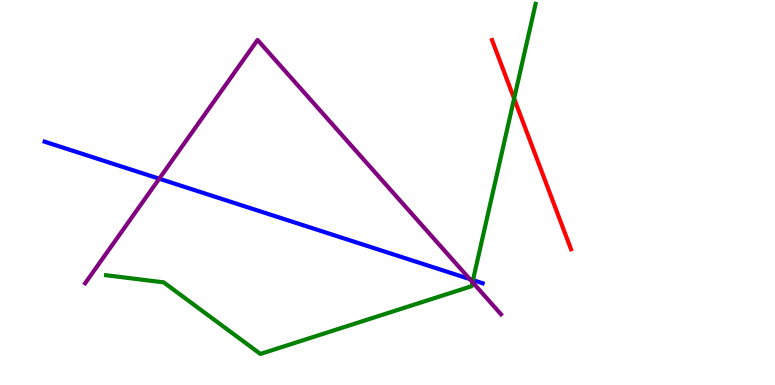[{'lines': ['blue', 'red'], 'intersections': []}, {'lines': ['green', 'red'], 'intersections': [{'x': 6.63, 'y': 7.44}]}, {'lines': ['purple', 'red'], 'intersections': []}, {'lines': ['blue', 'green'], 'intersections': [{'x': 6.1, 'y': 2.72}]}, {'lines': ['blue', 'purple'], 'intersections': [{'x': 2.05, 'y': 5.36}, {'x': 6.06, 'y': 2.75}]}, {'lines': ['green', 'purple'], 'intersections': [{'x': 6.1, 'y': 2.67}]}]